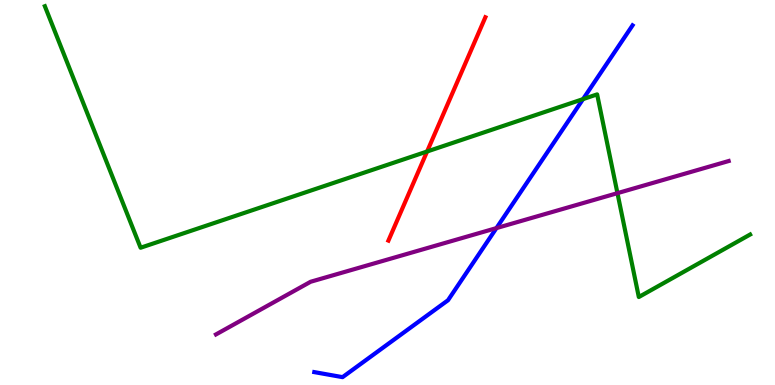[{'lines': ['blue', 'red'], 'intersections': []}, {'lines': ['green', 'red'], 'intersections': [{'x': 5.51, 'y': 6.06}]}, {'lines': ['purple', 'red'], 'intersections': []}, {'lines': ['blue', 'green'], 'intersections': [{'x': 7.52, 'y': 7.43}]}, {'lines': ['blue', 'purple'], 'intersections': [{'x': 6.41, 'y': 4.08}]}, {'lines': ['green', 'purple'], 'intersections': [{'x': 7.97, 'y': 4.98}]}]